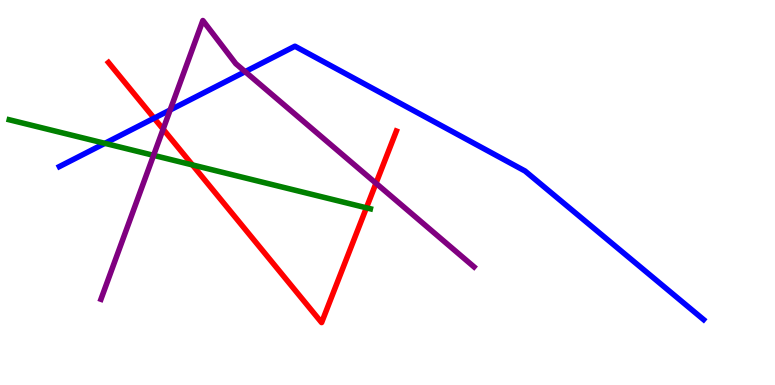[{'lines': ['blue', 'red'], 'intersections': [{'x': 1.99, 'y': 6.93}]}, {'lines': ['green', 'red'], 'intersections': [{'x': 2.48, 'y': 5.72}, {'x': 4.73, 'y': 4.6}]}, {'lines': ['purple', 'red'], 'intersections': [{'x': 2.1, 'y': 6.64}, {'x': 4.85, 'y': 5.24}]}, {'lines': ['blue', 'green'], 'intersections': [{'x': 1.35, 'y': 6.28}]}, {'lines': ['blue', 'purple'], 'intersections': [{'x': 2.2, 'y': 7.14}, {'x': 3.16, 'y': 8.14}]}, {'lines': ['green', 'purple'], 'intersections': [{'x': 1.98, 'y': 5.97}]}]